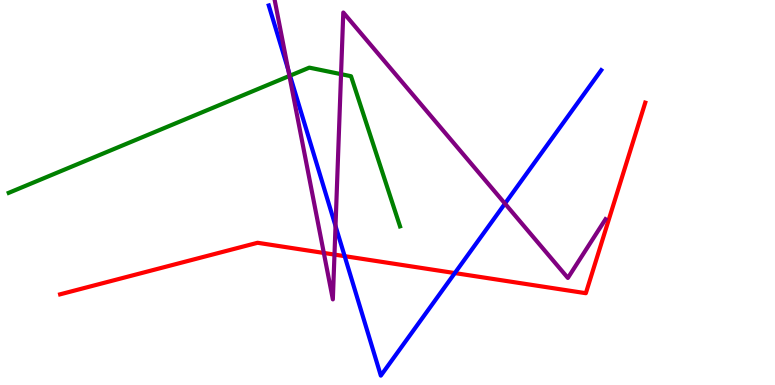[{'lines': ['blue', 'red'], 'intersections': [{'x': 4.45, 'y': 3.35}, {'x': 5.87, 'y': 2.91}]}, {'lines': ['green', 'red'], 'intersections': []}, {'lines': ['purple', 'red'], 'intersections': [{'x': 4.18, 'y': 3.43}, {'x': 4.32, 'y': 3.39}]}, {'lines': ['blue', 'green'], 'intersections': [{'x': 3.74, 'y': 8.03}]}, {'lines': ['blue', 'purple'], 'intersections': [{'x': 3.72, 'y': 8.19}, {'x': 4.33, 'y': 4.13}, {'x': 6.52, 'y': 4.71}]}, {'lines': ['green', 'purple'], 'intersections': [{'x': 3.73, 'y': 8.03}, {'x': 4.4, 'y': 8.07}]}]